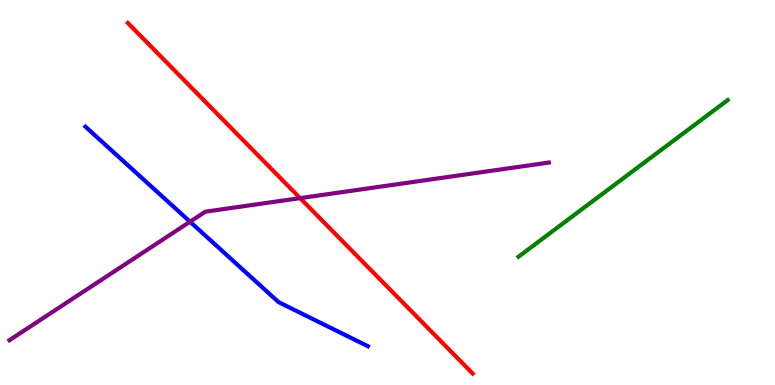[{'lines': ['blue', 'red'], 'intersections': []}, {'lines': ['green', 'red'], 'intersections': []}, {'lines': ['purple', 'red'], 'intersections': [{'x': 3.87, 'y': 4.85}]}, {'lines': ['blue', 'green'], 'intersections': []}, {'lines': ['blue', 'purple'], 'intersections': [{'x': 2.45, 'y': 4.24}]}, {'lines': ['green', 'purple'], 'intersections': []}]